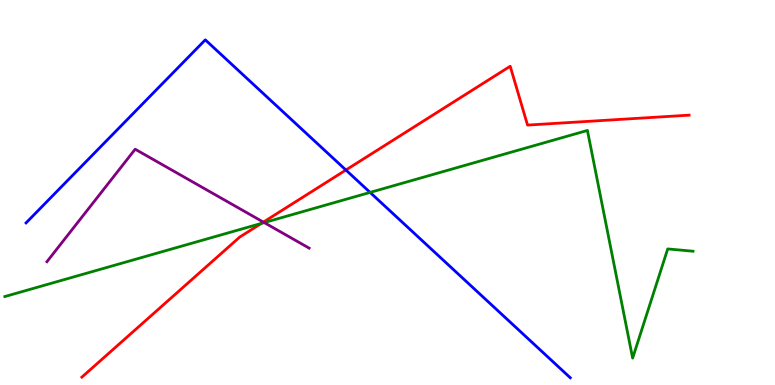[{'lines': ['blue', 'red'], 'intersections': [{'x': 4.46, 'y': 5.58}]}, {'lines': ['green', 'red'], 'intersections': [{'x': 3.37, 'y': 4.2}]}, {'lines': ['purple', 'red'], 'intersections': [{'x': 3.4, 'y': 4.23}]}, {'lines': ['blue', 'green'], 'intersections': [{'x': 4.78, 'y': 5.0}]}, {'lines': ['blue', 'purple'], 'intersections': []}, {'lines': ['green', 'purple'], 'intersections': [{'x': 3.41, 'y': 4.22}]}]